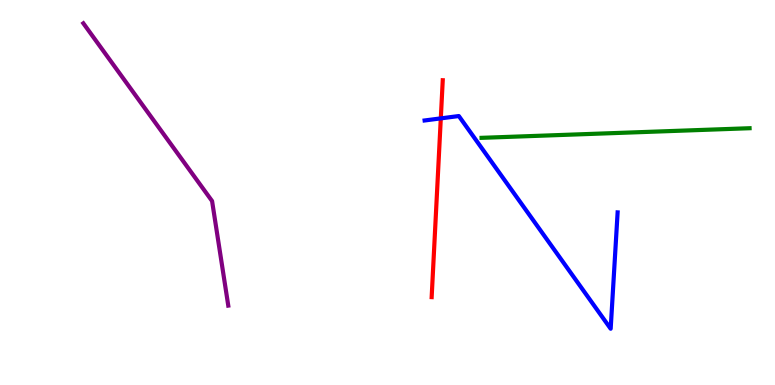[{'lines': ['blue', 'red'], 'intersections': [{'x': 5.69, 'y': 6.93}]}, {'lines': ['green', 'red'], 'intersections': []}, {'lines': ['purple', 'red'], 'intersections': []}, {'lines': ['blue', 'green'], 'intersections': []}, {'lines': ['blue', 'purple'], 'intersections': []}, {'lines': ['green', 'purple'], 'intersections': []}]